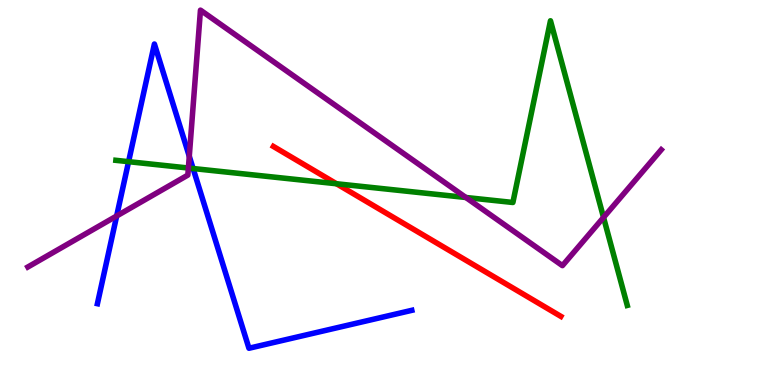[{'lines': ['blue', 'red'], 'intersections': []}, {'lines': ['green', 'red'], 'intersections': [{'x': 4.34, 'y': 5.23}]}, {'lines': ['purple', 'red'], 'intersections': []}, {'lines': ['blue', 'green'], 'intersections': [{'x': 1.66, 'y': 5.8}, {'x': 2.49, 'y': 5.62}]}, {'lines': ['blue', 'purple'], 'intersections': [{'x': 1.51, 'y': 4.39}, {'x': 2.44, 'y': 5.94}]}, {'lines': ['green', 'purple'], 'intersections': [{'x': 2.43, 'y': 5.64}, {'x': 6.01, 'y': 4.87}, {'x': 7.79, 'y': 4.35}]}]